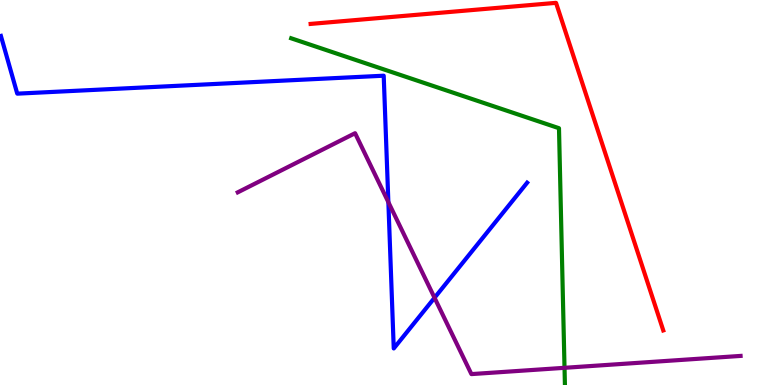[{'lines': ['blue', 'red'], 'intersections': []}, {'lines': ['green', 'red'], 'intersections': []}, {'lines': ['purple', 'red'], 'intersections': []}, {'lines': ['blue', 'green'], 'intersections': []}, {'lines': ['blue', 'purple'], 'intersections': [{'x': 5.01, 'y': 4.75}, {'x': 5.61, 'y': 2.27}]}, {'lines': ['green', 'purple'], 'intersections': [{'x': 7.28, 'y': 0.447}]}]